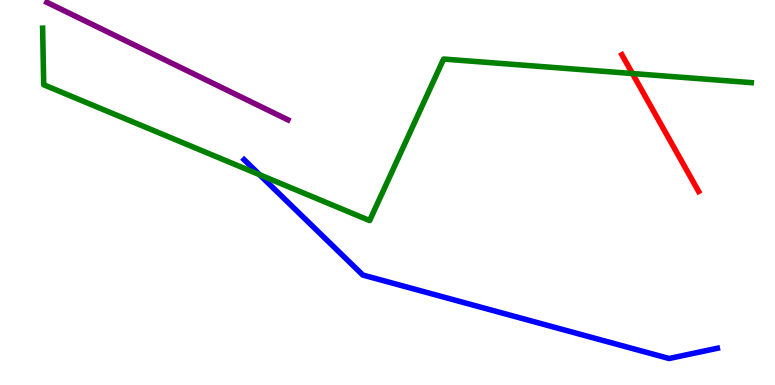[{'lines': ['blue', 'red'], 'intersections': []}, {'lines': ['green', 'red'], 'intersections': [{'x': 8.16, 'y': 8.09}]}, {'lines': ['purple', 'red'], 'intersections': []}, {'lines': ['blue', 'green'], 'intersections': [{'x': 3.35, 'y': 5.46}]}, {'lines': ['blue', 'purple'], 'intersections': []}, {'lines': ['green', 'purple'], 'intersections': []}]